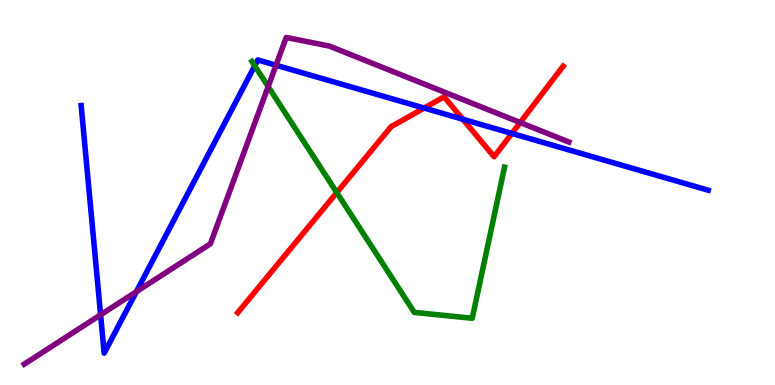[{'lines': ['blue', 'red'], 'intersections': [{'x': 5.47, 'y': 7.19}, {'x': 5.97, 'y': 6.9}, {'x': 6.6, 'y': 6.53}]}, {'lines': ['green', 'red'], 'intersections': [{'x': 4.35, 'y': 5.0}]}, {'lines': ['purple', 'red'], 'intersections': [{'x': 6.71, 'y': 6.82}]}, {'lines': ['blue', 'green'], 'intersections': [{'x': 3.29, 'y': 8.29}]}, {'lines': ['blue', 'purple'], 'intersections': [{'x': 1.3, 'y': 1.82}, {'x': 1.76, 'y': 2.42}, {'x': 3.56, 'y': 8.31}]}, {'lines': ['green', 'purple'], 'intersections': [{'x': 3.46, 'y': 7.75}]}]